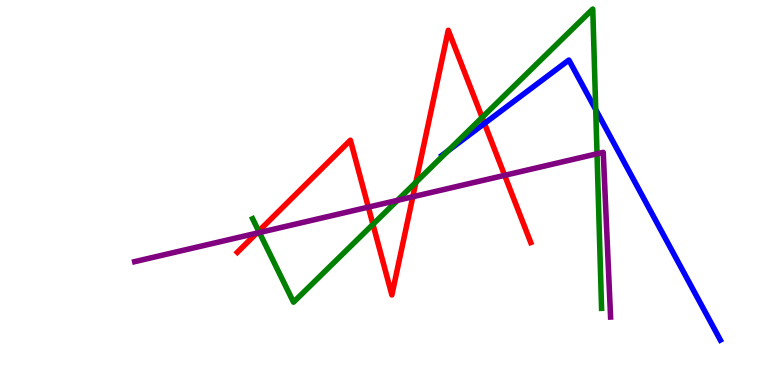[{'lines': ['blue', 'red'], 'intersections': [{'x': 6.25, 'y': 6.79}]}, {'lines': ['green', 'red'], 'intersections': [{'x': 3.34, 'y': 4.0}, {'x': 4.81, 'y': 4.17}, {'x': 5.37, 'y': 5.26}, {'x': 6.22, 'y': 6.95}]}, {'lines': ['purple', 'red'], 'intersections': [{'x': 3.31, 'y': 3.94}, {'x': 4.75, 'y': 4.62}, {'x': 5.33, 'y': 4.89}, {'x': 6.51, 'y': 5.45}]}, {'lines': ['blue', 'green'], 'intersections': [{'x': 5.78, 'y': 6.08}, {'x': 7.69, 'y': 7.15}]}, {'lines': ['blue', 'purple'], 'intersections': []}, {'lines': ['green', 'purple'], 'intersections': [{'x': 3.35, 'y': 3.96}, {'x': 5.13, 'y': 4.8}, {'x': 7.7, 'y': 6.01}]}]